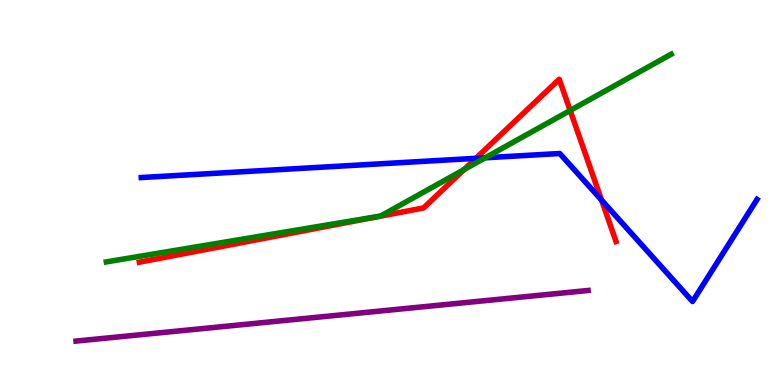[{'lines': ['blue', 'red'], 'intersections': [{'x': 6.14, 'y': 5.89}, {'x': 7.76, 'y': 4.8}]}, {'lines': ['green', 'red'], 'intersections': [{'x': 5.99, 'y': 5.59}, {'x': 7.36, 'y': 7.13}]}, {'lines': ['purple', 'red'], 'intersections': []}, {'lines': ['blue', 'green'], 'intersections': [{'x': 6.26, 'y': 5.9}]}, {'lines': ['blue', 'purple'], 'intersections': []}, {'lines': ['green', 'purple'], 'intersections': []}]